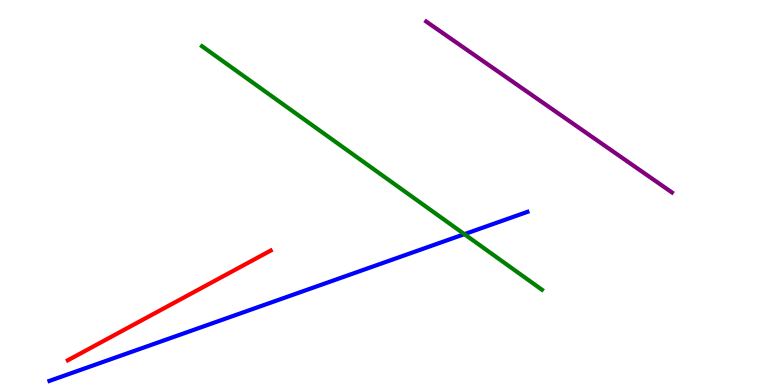[{'lines': ['blue', 'red'], 'intersections': []}, {'lines': ['green', 'red'], 'intersections': []}, {'lines': ['purple', 'red'], 'intersections': []}, {'lines': ['blue', 'green'], 'intersections': [{'x': 5.99, 'y': 3.92}]}, {'lines': ['blue', 'purple'], 'intersections': []}, {'lines': ['green', 'purple'], 'intersections': []}]